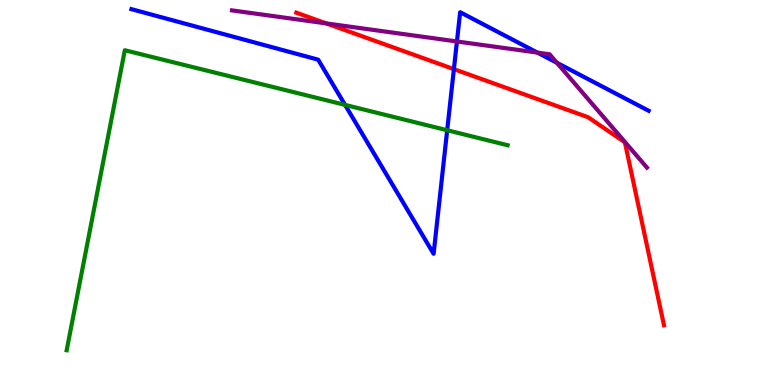[{'lines': ['blue', 'red'], 'intersections': [{'x': 5.86, 'y': 8.2}]}, {'lines': ['green', 'red'], 'intersections': []}, {'lines': ['purple', 'red'], 'intersections': [{'x': 4.21, 'y': 9.39}]}, {'lines': ['blue', 'green'], 'intersections': [{'x': 4.45, 'y': 7.28}, {'x': 5.77, 'y': 6.62}]}, {'lines': ['blue', 'purple'], 'intersections': [{'x': 5.9, 'y': 8.92}, {'x': 6.93, 'y': 8.63}, {'x': 7.19, 'y': 8.37}]}, {'lines': ['green', 'purple'], 'intersections': []}]